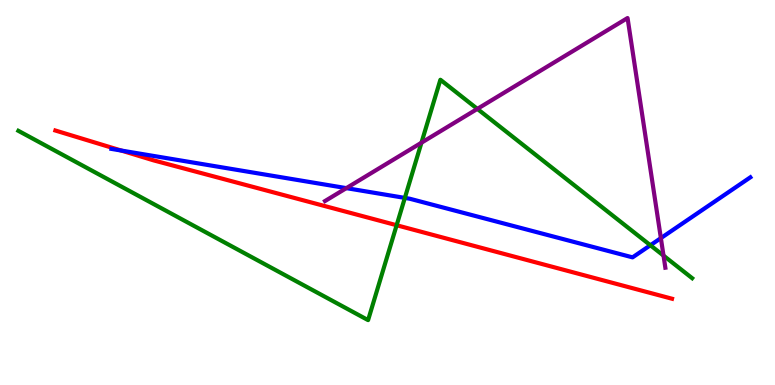[{'lines': ['blue', 'red'], 'intersections': [{'x': 1.56, 'y': 6.09}]}, {'lines': ['green', 'red'], 'intersections': [{'x': 5.12, 'y': 4.15}]}, {'lines': ['purple', 'red'], 'intersections': []}, {'lines': ['blue', 'green'], 'intersections': [{'x': 5.22, 'y': 4.86}, {'x': 8.39, 'y': 3.63}]}, {'lines': ['blue', 'purple'], 'intersections': [{'x': 4.47, 'y': 5.11}, {'x': 8.53, 'y': 3.82}]}, {'lines': ['green', 'purple'], 'intersections': [{'x': 5.44, 'y': 6.29}, {'x': 6.16, 'y': 7.17}, {'x': 8.56, 'y': 3.36}]}]